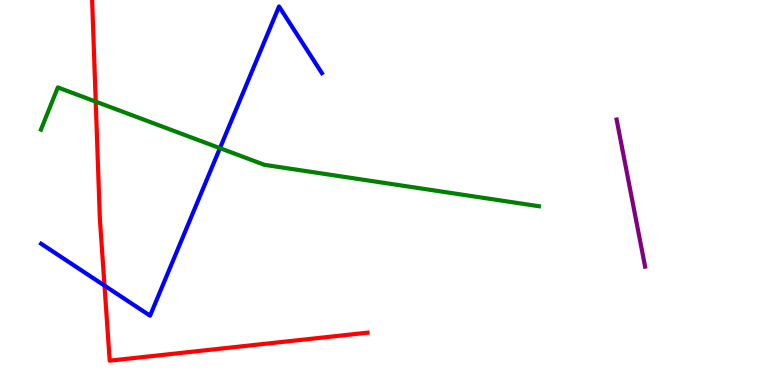[{'lines': ['blue', 'red'], 'intersections': [{'x': 1.35, 'y': 2.58}]}, {'lines': ['green', 'red'], 'intersections': [{'x': 1.24, 'y': 7.36}]}, {'lines': ['purple', 'red'], 'intersections': []}, {'lines': ['blue', 'green'], 'intersections': [{'x': 2.84, 'y': 6.15}]}, {'lines': ['blue', 'purple'], 'intersections': []}, {'lines': ['green', 'purple'], 'intersections': []}]